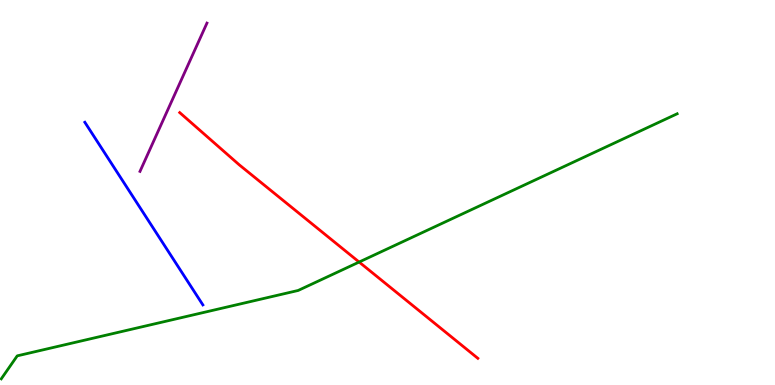[{'lines': ['blue', 'red'], 'intersections': []}, {'lines': ['green', 'red'], 'intersections': [{'x': 4.63, 'y': 3.19}]}, {'lines': ['purple', 'red'], 'intersections': []}, {'lines': ['blue', 'green'], 'intersections': []}, {'lines': ['blue', 'purple'], 'intersections': []}, {'lines': ['green', 'purple'], 'intersections': []}]